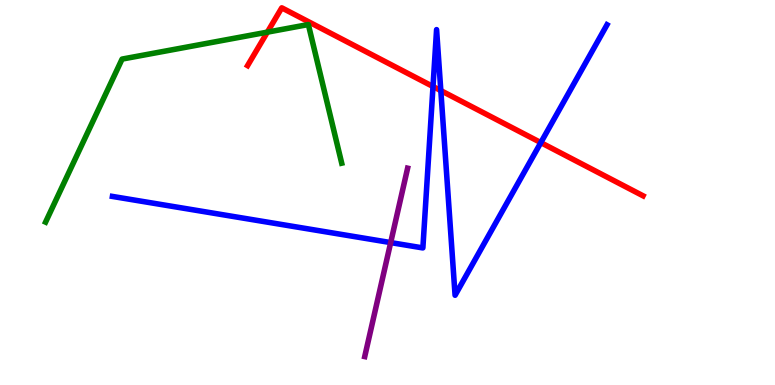[{'lines': ['blue', 'red'], 'intersections': [{'x': 5.59, 'y': 7.75}, {'x': 5.69, 'y': 7.65}, {'x': 6.98, 'y': 6.3}]}, {'lines': ['green', 'red'], 'intersections': [{'x': 3.45, 'y': 9.17}]}, {'lines': ['purple', 'red'], 'intersections': []}, {'lines': ['blue', 'green'], 'intersections': []}, {'lines': ['blue', 'purple'], 'intersections': [{'x': 5.04, 'y': 3.7}]}, {'lines': ['green', 'purple'], 'intersections': []}]